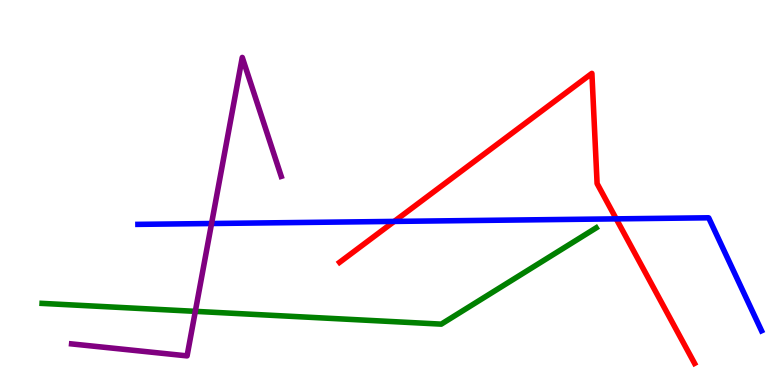[{'lines': ['blue', 'red'], 'intersections': [{'x': 5.09, 'y': 4.25}, {'x': 7.95, 'y': 4.32}]}, {'lines': ['green', 'red'], 'intersections': []}, {'lines': ['purple', 'red'], 'intersections': []}, {'lines': ['blue', 'green'], 'intersections': []}, {'lines': ['blue', 'purple'], 'intersections': [{'x': 2.73, 'y': 4.19}]}, {'lines': ['green', 'purple'], 'intersections': [{'x': 2.52, 'y': 1.91}]}]